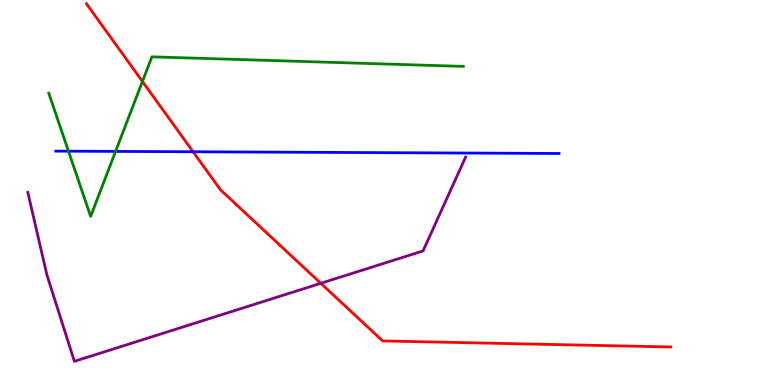[{'lines': ['blue', 'red'], 'intersections': [{'x': 2.49, 'y': 6.06}]}, {'lines': ['green', 'red'], 'intersections': [{'x': 1.84, 'y': 7.88}]}, {'lines': ['purple', 'red'], 'intersections': [{'x': 4.14, 'y': 2.64}]}, {'lines': ['blue', 'green'], 'intersections': [{'x': 0.884, 'y': 6.07}, {'x': 1.49, 'y': 6.07}]}, {'lines': ['blue', 'purple'], 'intersections': []}, {'lines': ['green', 'purple'], 'intersections': []}]